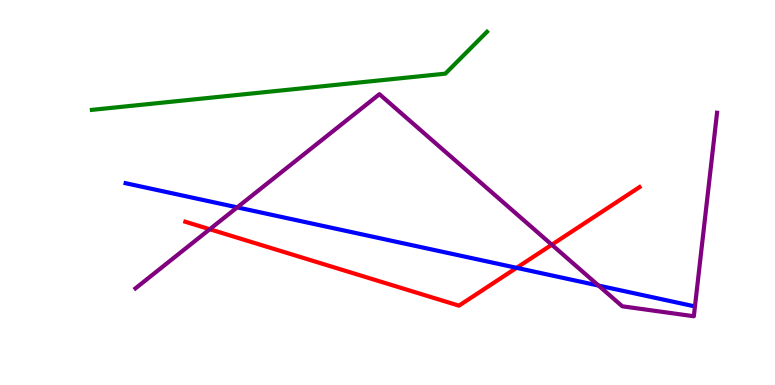[{'lines': ['blue', 'red'], 'intersections': [{'x': 6.67, 'y': 3.04}]}, {'lines': ['green', 'red'], 'intersections': []}, {'lines': ['purple', 'red'], 'intersections': [{'x': 2.71, 'y': 4.05}, {'x': 7.12, 'y': 3.64}]}, {'lines': ['blue', 'green'], 'intersections': []}, {'lines': ['blue', 'purple'], 'intersections': [{'x': 3.06, 'y': 4.61}, {'x': 7.72, 'y': 2.58}]}, {'lines': ['green', 'purple'], 'intersections': []}]